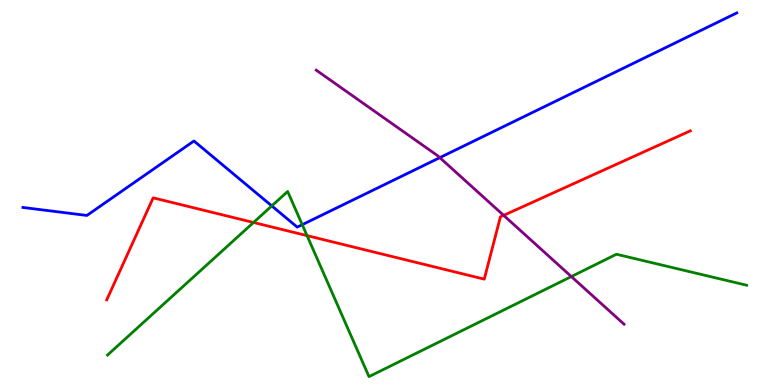[{'lines': ['blue', 'red'], 'intersections': []}, {'lines': ['green', 'red'], 'intersections': [{'x': 3.27, 'y': 4.22}, {'x': 3.96, 'y': 3.88}]}, {'lines': ['purple', 'red'], 'intersections': [{'x': 6.5, 'y': 4.41}]}, {'lines': ['blue', 'green'], 'intersections': [{'x': 3.51, 'y': 4.65}, {'x': 3.9, 'y': 4.16}]}, {'lines': ['blue', 'purple'], 'intersections': [{'x': 5.67, 'y': 5.91}]}, {'lines': ['green', 'purple'], 'intersections': [{'x': 7.37, 'y': 2.82}]}]